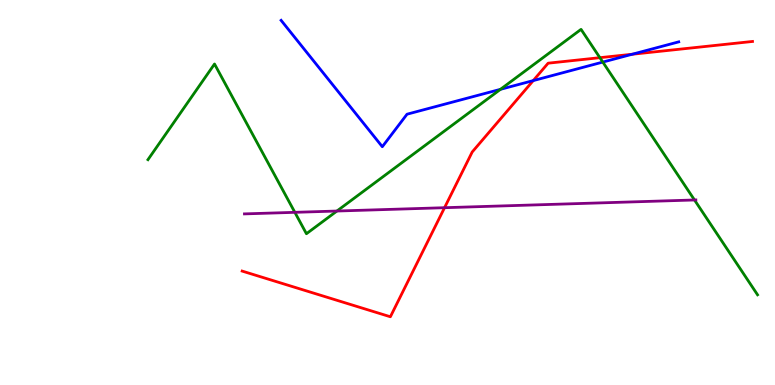[{'lines': ['blue', 'red'], 'intersections': [{'x': 6.88, 'y': 7.91}, {'x': 8.16, 'y': 8.59}]}, {'lines': ['green', 'red'], 'intersections': [{'x': 7.74, 'y': 8.5}]}, {'lines': ['purple', 'red'], 'intersections': [{'x': 5.74, 'y': 4.61}]}, {'lines': ['blue', 'green'], 'intersections': [{'x': 6.46, 'y': 7.68}, {'x': 7.78, 'y': 8.39}]}, {'lines': ['blue', 'purple'], 'intersections': []}, {'lines': ['green', 'purple'], 'intersections': [{'x': 3.8, 'y': 4.48}, {'x': 4.35, 'y': 4.52}, {'x': 8.96, 'y': 4.81}]}]